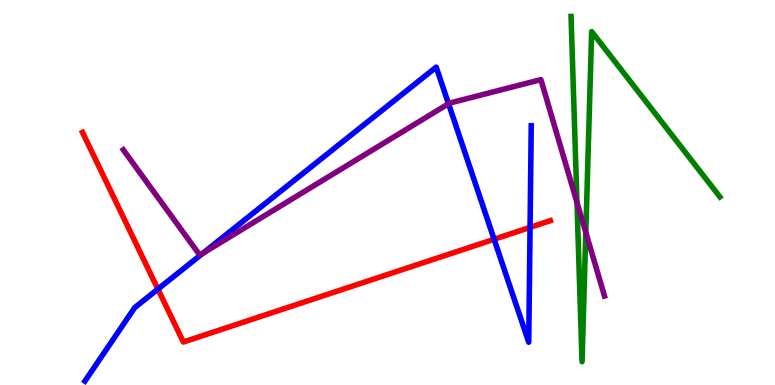[{'lines': ['blue', 'red'], 'intersections': [{'x': 2.04, 'y': 2.49}, {'x': 6.38, 'y': 3.79}, {'x': 6.84, 'y': 4.09}]}, {'lines': ['green', 'red'], 'intersections': []}, {'lines': ['purple', 'red'], 'intersections': []}, {'lines': ['blue', 'green'], 'intersections': []}, {'lines': ['blue', 'purple'], 'intersections': [{'x': 2.62, 'y': 3.42}, {'x': 5.79, 'y': 7.31}]}, {'lines': ['green', 'purple'], 'intersections': [{'x': 7.44, 'y': 4.74}, {'x': 7.56, 'y': 3.96}]}]